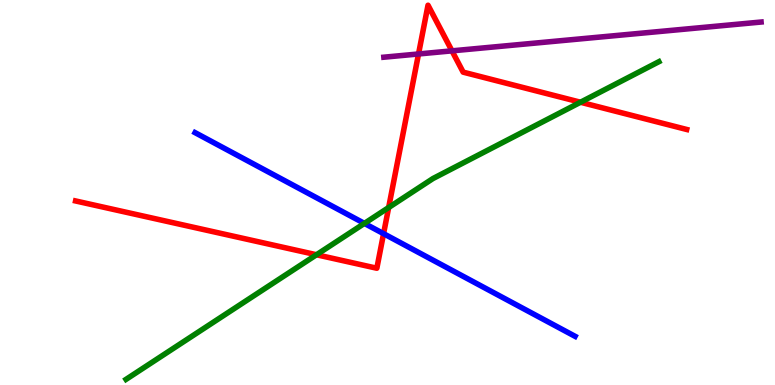[{'lines': ['blue', 'red'], 'intersections': [{'x': 4.95, 'y': 3.93}]}, {'lines': ['green', 'red'], 'intersections': [{'x': 4.08, 'y': 3.38}, {'x': 5.01, 'y': 4.61}, {'x': 7.49, 'y': 7.34}]}, {'lines': ['purple', 'red'], 'intersections': [{'x': 5.4, 'y': 8.6}, {'x': 5.83, 'y': 8.68}]}, {'lines': ['blue', 'green'], 'intersections': [{'x': 4.7, 'y': 4.2}]}, {'lines': ['blue', 'purple'], 'intersections': []}, {'lines': ['green', 'purple'], 'intersections': []}]